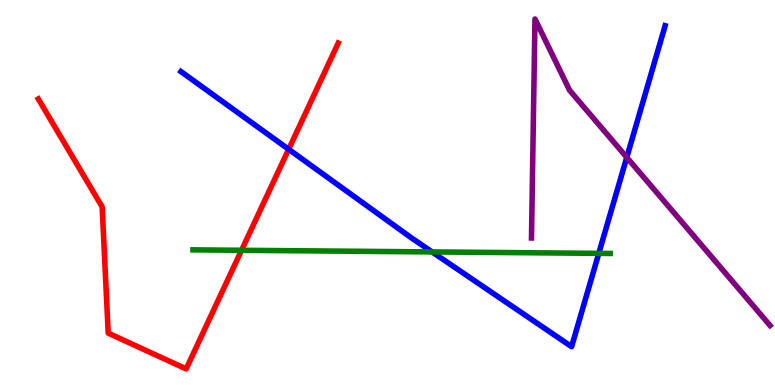[{'lines': ['blue', 'red'], 'intersections': [{'x': 3.72, 'y': 6.12}]}, {'lines': ['green', 'red'], 'intersections': [{'x': 3.12, 'y': 3.5}]}, {'lines': ['purple', 'red'], 'intersections': []}, {'lines': ['blue', 'green'], 'intersections': [{'x': 5.58, 'y': 3.46}, {'x': 7.73, 'y': 3.42}]}, {'lines': ['blue', 'purple'], 'intersections': [{'x': 8.09, 'y': 5.91}]}, {'lines': ['green', 'purple'], 'intersections': []}]